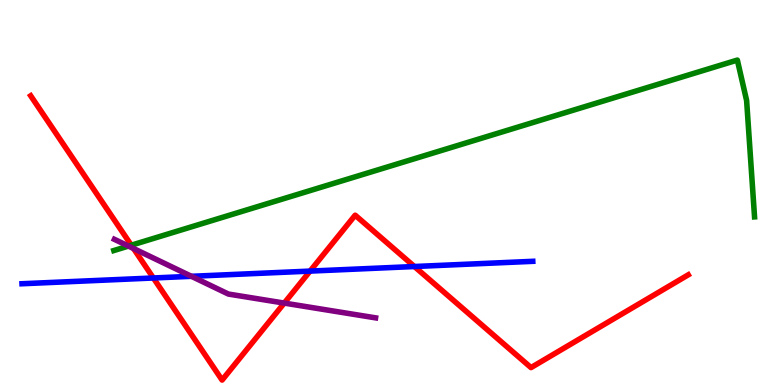[{'lines': ['blue', 'red'], 'intersections': [{'x': 1.98, 'y': 2.78}, {'x': 4.0, 'y': 2.96}, {'x': 5.35, 'y': 3.08}]}, {'lines': ['green', 'red'], 'intersections': [{'x': 1.69, 'y': 3.63}]}, {'lines': ['purple', 'red'], 'intersections': [{'x': 1.72, 'y': 3.55}, {'x': 3.67, 'y': 2.13}]}, {'lines': ['blue', 'green'], 'intersections': []}, {'lines': ['blue', 'purple'], 'intersections': [{'x': 2.47, 'y': 2.82}]}, {'lines': ['green', 'purple'], 'intersections': [{'x': 1.66, 'y': 3.61}]}]